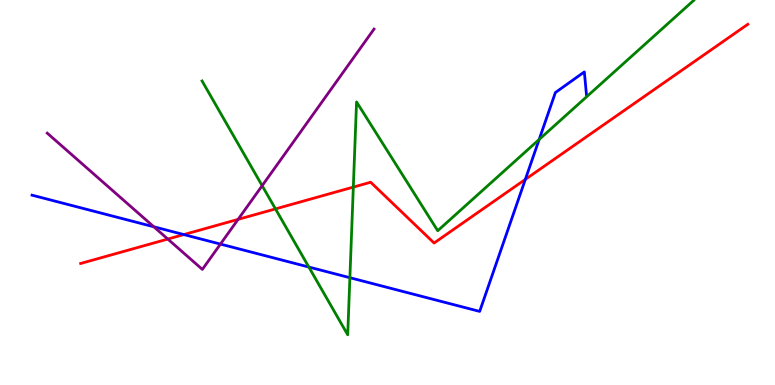[{'lines': ['blue', 'red'], 'intersections': [{'x': 2.37, 'y': 3.91}, {'x': 6.78, 'y': 5.34}]}, {'lines': ['green', 'red'], 'intersections': [{'x': 3.55, 'y': 4.57}, {'x': 4.56, 'y': 5.14}]}, {'lines': ['purple', 'red'], 'intersections': [{'x': 2.17, 'y': 3.79}, {'x': 3.07, 'y': 4.3}]}, {'lines': ['blue', 'green'], 'intersections': [{'x': 3.98, 'y': 3.06}, {'x': 4.51, 'y': 2.79}, {'x': 6.96, 'y': 6.38}]}, {'lines': ['blue', 'purple'], 'intersections': [{'x': 1.98, 'y': 4.11}, {'x': 2.84, 'y': 3.66}]}, {'lines': ['green', 'purple'], 'intersections': [{'x': 3.38, 'y': 5.18}]}]